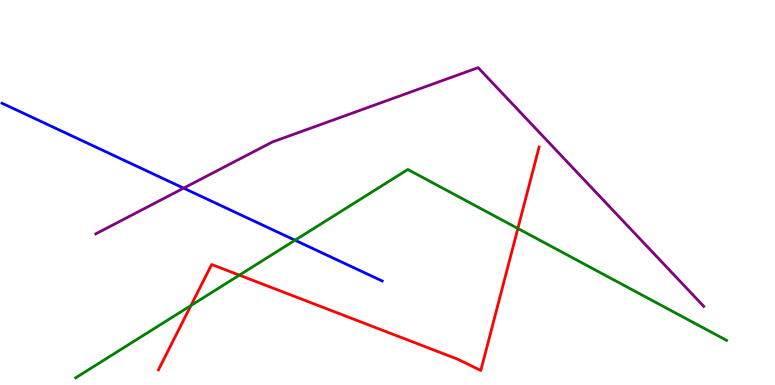[{'lines': ['blue', 'red'], 'intersections': []}, {'lines': ['green', 'red'], 'intersections': [{'x': 2.46, 'y': 2.06}, {'x': 3.09, 'y': 2.85}, {'x': 6.68, 'y': 4.07}]}, {'lines': ['purple', 'red'], 'intersections': []}, {'lines': ['blue', 'green'], 'intersections': [{'x': 3.81, 'y': 3.76}]}, {'lines': ['blue', 'purple'], 'intersections': [{'x': 2.37, 'y': 5.11}]}, {'lines': ['green', 'purple'], 'intersections': []}]